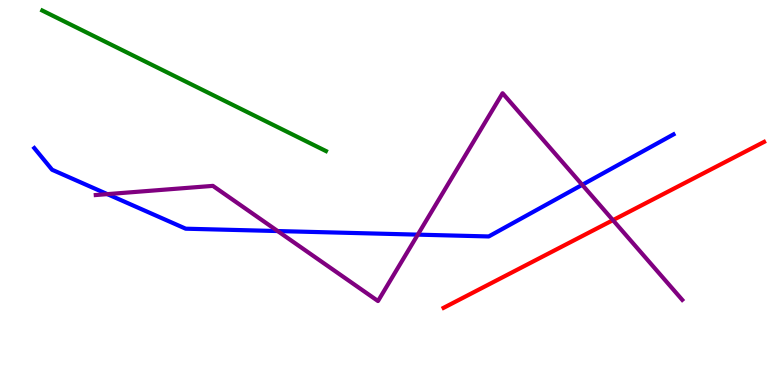[{'lines': ['blue', 'red'], 'intersections': []}, {'lines': ['green', 'red'], 'intersections': []}, {'lines': ['purple', 'red'], 'intersections': [{'x': 7.91, 'y': 4.28}]}, {'lines': ['blue', 'green'], 'intersections': []}, {'lines': ['blue', 'purple'], 'intersections': [{'x': 1.39, 'y': 4.96}, {'x': 3.58, 'y': 4.0}, {'x': 5.39, 'y': 3.91}, {'x': 7.51, 'y': 5.2}]}, {'lines': ['green', 'purple'], 'intersections': []}]